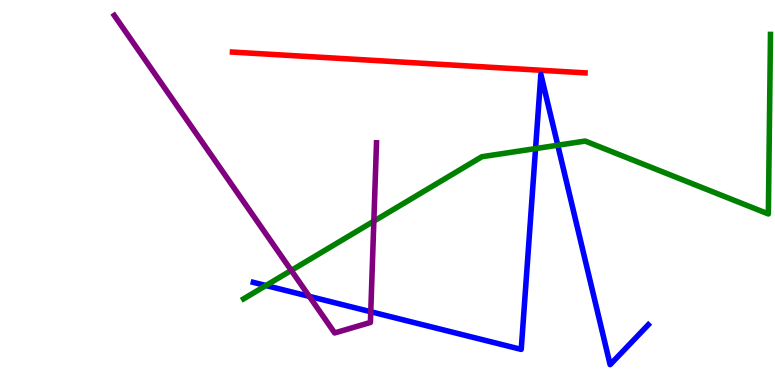[{'lines': ['blue', 'red'], 'intersections': []}, {'lines': ['green', 'red'], 'intersections': []}, {'lines': ['purple', 'red'], 'intersections': []}, {'lines': ['blue', 'green'], 'intersections': [{'x': 3.43, 'y': 2.58}, {'x': 6.91, 'y': 6.14}, {'x': 7.2, 'y': 6.23}]}, {'lines': ['blue', 'purple'], 'intersections': [{'x': 3.99, 'y': 2.3}, {'x': 4.78, 'y': 1.9}]}, {'lines': ['green', 'purple'], 'intersections': [{'x': 3.76, 'y': 2.98}, {'x': 4.82, 'y': 4.26}]}]